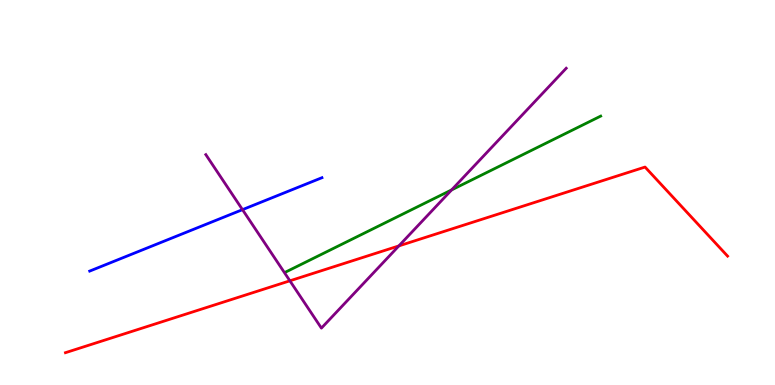[{'lines': ['blue', 'red'], 'intersections': []}, {'lines': ['green', 'red'], 'intersections': []}, {'lines': ['purple', 'red'], 'intersections': [{'x': 3.74, 'y': 2.71}, {'x': 5.15, 'y': 3.61}]}, {'lines': ['blue', 'green'], 'intersections': []}, {'lines': ['blue', 'purple'], 'intersections': [{'x': 3.13, 'y': 4.55}]}, {'lines': ['green', 'purple'], 'intersections': [{'x': 5.83, 'y': 5.07}]}]